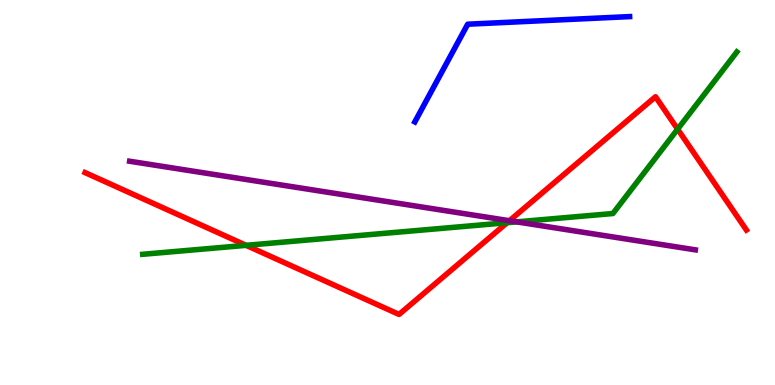[{'lines': ['blue', 'red'], 'intersections': []}, {'lines': ['green', 'red'], 'intersections': [{'x': 3.18, 'y': 3.63}, {'x': 6.54, 'y': 4.22}, {'x': 8.74, 'y': 6.65}]}, {'lines': ['purple', 'red'], 'intersections': [{'x': 6.57, 'y': 4.27}]}, {'lines': ['blue', 'green'], 'intersections': []}, {'lines': ['blue', 'purple'], 'intersections': []}, {'lines': ['green', 'purple'], 'intersections': [{'x': 6.67, 'y': 4.24}]}]